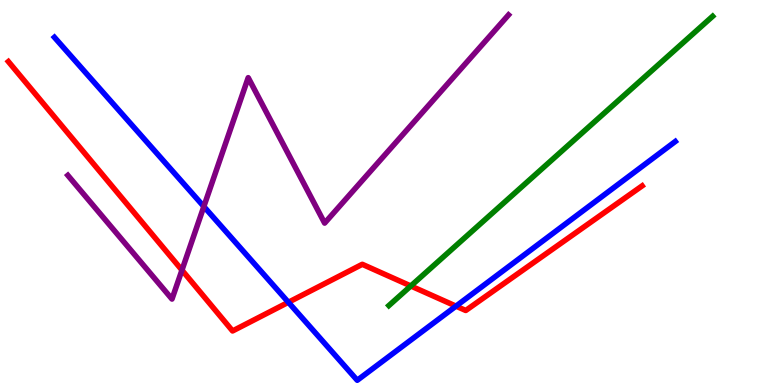[{'lines': ['blue', 'red'], 'intersections': [{'x': 3.72, 'y': 2.15}, {'x': 5.88, 'y': 2.05}]}, {'lines': ['green', 'red'], 'intersections': [{'x': 5.3, 'y': 2.57}]}, {'lines': ['purple', 'red'], 'intersections': [{'x': 2.35, 'y': 2.98}]}, {'lines': ['blue', 'green'], 'intersections': []}, {'lines': ['blue', 'purple'], 'intersections': [{'x': 2.63, 'y': 4.64}]}, {'lines': ['green', 'purple'], 'intersections': []}]